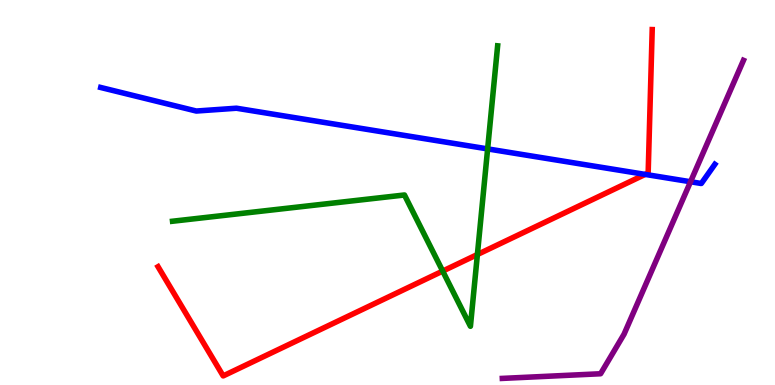[{'lines': ['blue', 'red'], 'intersections': [{'x': 8.32, 'y': 5.47}]}, {'lines': ['green', 'red'], 'intersections': [{'x': 5.71, 'y': 2.96}, {'x': 6.16, 'y': 3.39}]}, {'lines': ['purple', 'red'], 'intersections': []}, {'lines': ['blue', 'green'], 'intersections': [{'x': 6.29, 'y': 6.13}]}, {'lines': ['blue', 'purple'], 'intersections': [{'x': 8.91, 'y': 5.28}]}, {'lines': ['green', 'purple'], 'intersections': []}]